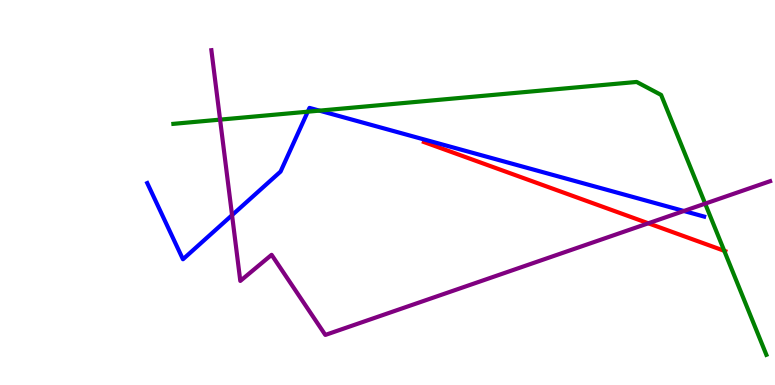[{'lines': ['blue', 'red'], 'intersections': []}, {'lines': ['green', 'red'], 'intersections': [{'x': 9.34, 'y': 3.49}]}, {'lines': ['purple', 'red'], 'intersections': [{'x': 8.37, 'y': 4.2}]}, {'lines': ['blue', 'green'], 'intersections': [{'x': 3.97, 'y': 7.1}, {'x': 4.12, 'y': 7.13}]}, {'lines': ['blue', 'purple'], 'intersections': [{'x': 2.99, 'y': 4.41}, {'x': 8.82, 'y': 4.52}]}, {'lines': ['green', 'purple'], 'intersections': [{'x': 2.84, 'y': 6.89}, {'x': 9.1, 'y': 4.71}]}]